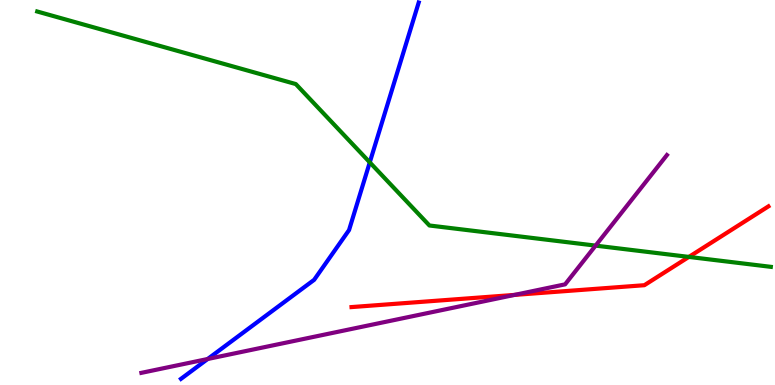[{'lines': ['blue', 'red'], 'intersections': []}, {'lines': ['green', 'red'], 'intersections': [{'x': 8.89, 'y': 3.33}]}, {'lines': ['purple', 'red'], 'intersections': [{'x': 6.64, 'y': 2.34}]}, {'lines': ['blue', 'green'], 'intersections': [{'x': 4.77, 'y': 5.78}]}, {'lines': ['blue', 'purple'], 'intersections': [{'x': 2.68, 'y': 0.675}]}, {'lines': ['green', 'purple'], 'intersections': [{'x': 7.69, 'y': 3.62}]}]